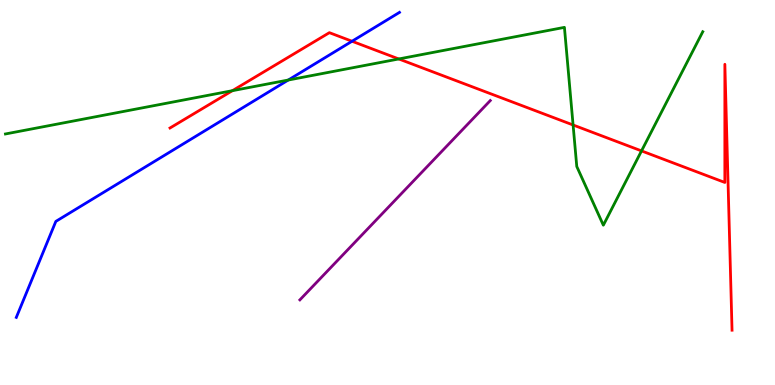[{'lines': ['blue', 'red'], 'intersections': [{'x': 4.54, 'y': 8.93}]}, {'lines': ['green', 'red'], 'intersections': [{'x': 3.0, 'y': 7.64}, {'x': 5.15, 'y': 8.47}, {'x': 7.39, 'y': 6.75}, {'x': 8.28, 'y': 6.08}]}, {'lines': ['purple', 'red'], 'intersections': []}, {'lines': ['blue', 'green'], 'intersections': [{'x': 3.72, 'y': 7.92}]}, {'lines': ['blue', 'purple'], 'intersections': []}, {'lines': ['green', 'purple'], 'intersections': []}]